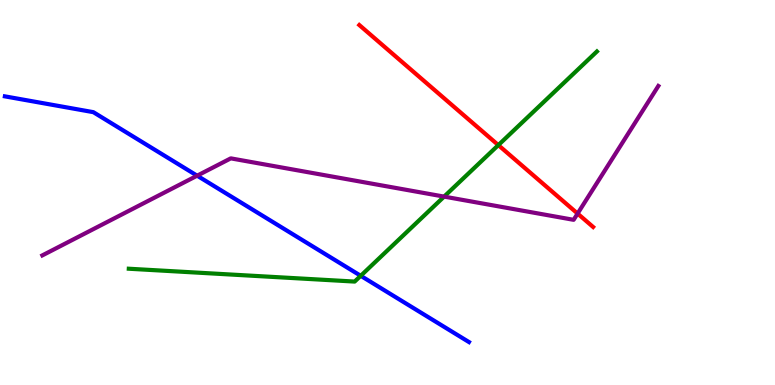[{'lines': ['blue', 'red'], 'intersections': []}, {'lines': ['green', 'red'], 'intersections': [{'x': 6.43, 'y': 6.23}]}, {'lines': ['purple', 'red'], 'intersections': [{'x': 7.45, 'y': 4.45}]}, {'lines': ['blue', 'green'], 'intersections': [{'x': 4.65, 'y': 2.84}]}, {'lines': ['blue', 'purple'], 'intersections': [{'x': 2.54, 'y': 5.44}]}, {'lines': ['green', 'purple'], 'intersections': [{'x': 5.73, 'y': 4.89}]}]